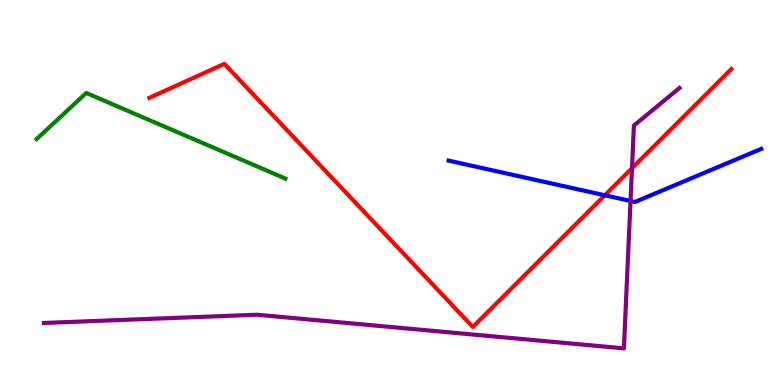[{'lines': ['blue', 'red'], 'intersections': [{'x': 7.8, 'y': 4.93}]}, {'lines': ['green', 'red'], 'intersections': []}, {'lines': ['purple', 'red'], 'intersections': [{'x': 8.15, 'y': 5.63}]}, {'lines': ['blue', 'green'], 'intersections': []}, {'lines': ['blue', 'purple'], 'intersections': [{'x': 8.14, 'y': 4.78}]}, {'lines': ['green', 'purple'], 'intersections': []}]